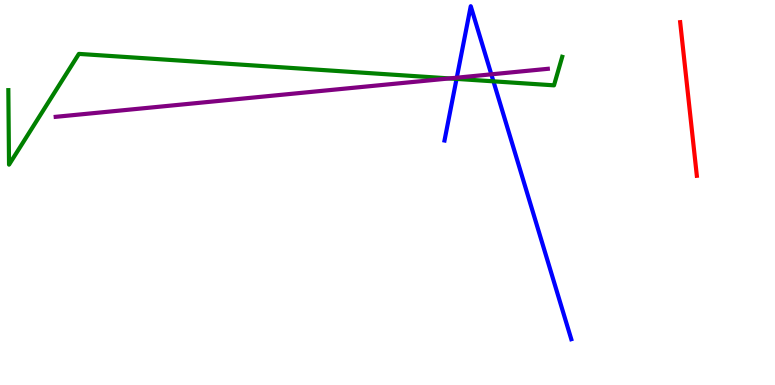[{'lines': ['blue', 'red'], 'intersections': []}, {'lines': ['green', 'red'], 'intersections': []}, {'lines': ['purple', 'red'], 'intersections': []}, {'lines': ['blue', 'green'], 'intersections': [{'x': 5.89, 'y': 7.95}, {'x': 6.37, 'y': 7.89}]}, {'lines': ['blue', 'purple'], 'intersections': [{'x': 5.89, 'y': 7.98}, {'x': 6.34, 'y': 8.07}]}, {'lines': ['green', 'purple'], 'intersections': [{'x': 5.8, 'y': 7.96}]}]